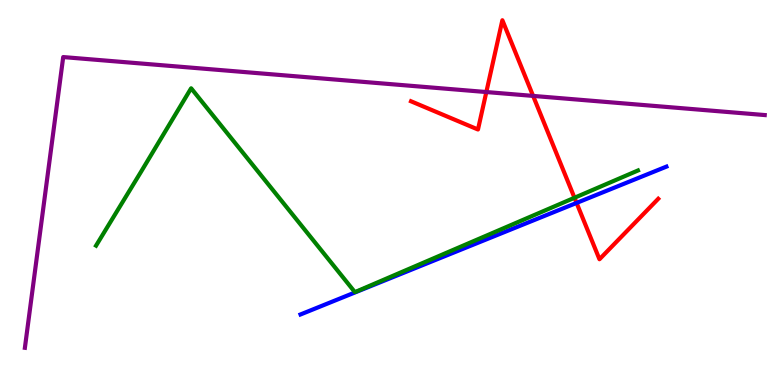[{'lines': ['blue', 'red'], 'intersections': [{'x': 7.44, 'y': 4.73}]}, {'lines': ['green', 'red'], 'intersections': [{'x': 7.41, 'y': 4.86}]}, {'lines': ['purple', 'red'], 'intersections': [{'x': 6.28, 'y': 7.61}, {'x': 6.88, 'y': 7.51}]}, {'lines': ['blue', 'green'], 'intersections': []}, {'lines': ['blue', 'purple'], 'intersections': []}, {'lines': ['green', 'purple'], 'intersections': []}]